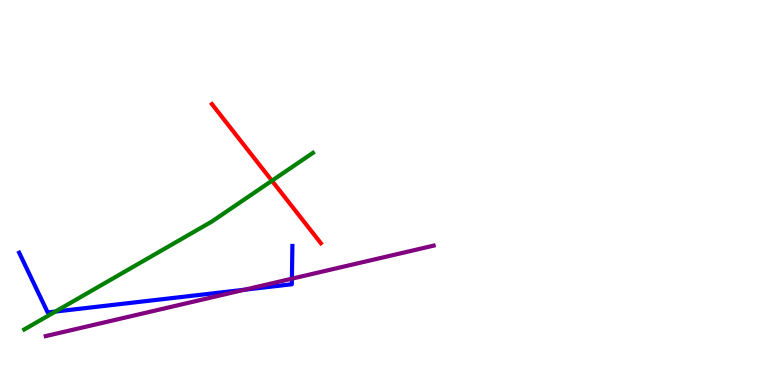[{'lines': ['blue', 'red'], 'intersections': []}, {'lines': ['green', 'red'], 'intersections': [{'x': 3.51, 'y': 5.31}]}, {'lines': ['purple', 'red'], 'intersections': []}, {'lines': ['blue', 'green'], 'intersections': [{'x': 0.715, 'y': 1.91}]}, {'lines': ['blue', 'purple'], 'intersections': [{'x': 3.16, 'y': 2.47}, {'x': 3.77, 'y': 2.76}]}, {'lines': ['green', 'purple'], 'intersections': []}]